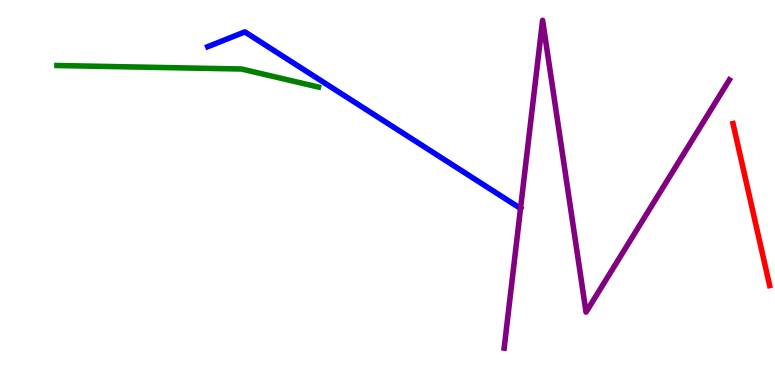[{'lines': ['blue', 'red'], 'intersections': []}, {'lines': ['green', 'red'], 'intersections': []}, {'lines': ['purple', 'red'], 'intersections': []}, {'lines': ['blue', 'green'], 'intersections': []}, {'lines': ['blue', 'purple'], 'intersections': []}, {'lines': ['green', 'purple'], 'intersections': []}]